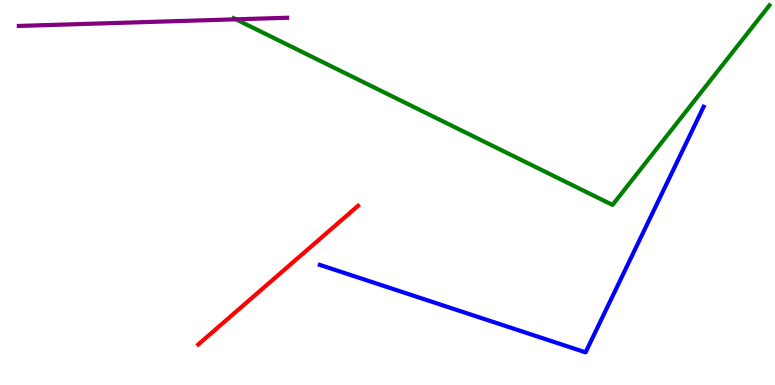[{'lines': ['blue', 'red'], 'intersections': []}, {'lines': ['green', 'red'], 'intersections': []}, {'lines': ['purple', 'red'], 'intersections': []}, {'lines': ['blue', 'green'], 'intersections': []}, {'lines': ['blue', 'purple'], 'intersections': []}, {'lines': ['green', 'purple'], 'intersections': [{'x': 3.04, 'y': 9.5}]}]